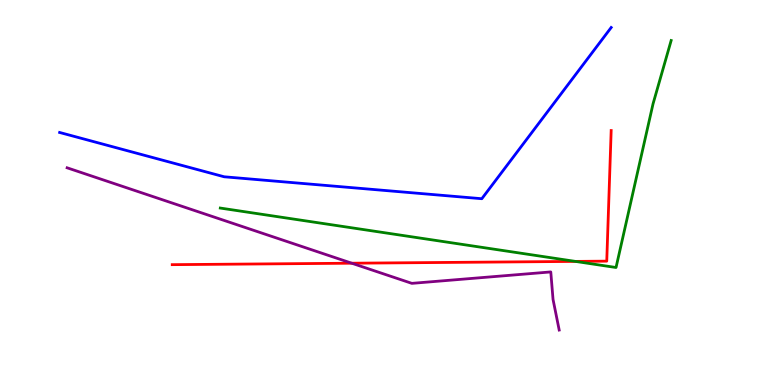[{'lines': ['blue', 'red'], 'intersections': []}, {'lines': ['green', 'red'], 'intersections': [{'x': 7.42, 'y': 3.21}]}, {'lines': ['purple', 'red'], 'intersections': [{'x': 4.54, 'y': 3.16}]}, {'lines': ['blue', 'green'], 'intersections': []}, {'lines': ['blue', 'purple'], 'intersections': []}, {'lines': ['green', 'purple'], 'intersections': []}]